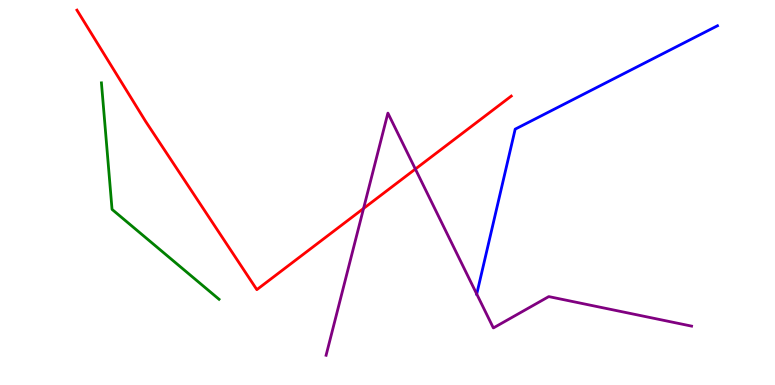[{'lines': ['blue', 'red'], 'intersections': []}, {'lines': ['green', 'red'], 'intersections': []}, {'lines': ['purple', 'red'], 'intersections': [{'x': 4.69, 'y': 4.59}, {'x': 5.36, 'y': 5.61}]}, {'lines': ['blue', 'green'], 'intersections': []}, {'lines': ['blue', 'purple'], 'intersections': [{'x': 6.15, 'y': 2.36}]}, {'lines': ['green', 'purple'], 'intersections': []}]